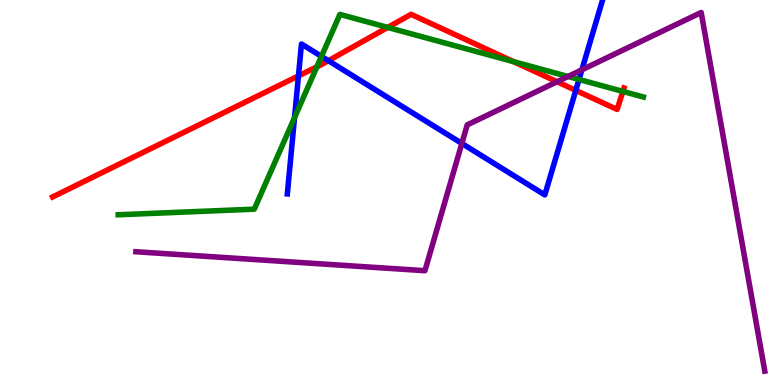[{'lines': ['blue', 'red'], 'intersections': [{'x': 3.85, 'y': 8.03}, {'x': 4.24, 'y': 8.42}, {'x': 7.43, 'y': 7.65}]}, {'lines': ['green', 'red'], 'intersections': [{'x': 4.09, 'y': 8.26}, {'x': 5.0, 'y': 9.29}, {'x': 6.63, 'y': 8.4}, {'x': 8.04, 'y': 7.63}]}, {'lines': ['purple', 'red'], 'intersections': [{'x': 7.19, 'y': 7.88}]}, {'lines': ['blue', 'green'], 'intersections': [{'x': 3.8, 'y': 6.94}, {'x': 4.15, 'y': 8.54}, {'x': 7.47, 'y': 7.94}]}, {'lines': ['blue', 'purple'], 'intersections': [{'x': 5.96, 'y': 6.27}, {'x': 7.51, 'y': 8.19}]}, {'lines': ['green', 'purple'], 'intersections': [{'x': 7.33, 'y': 8.01}]}]